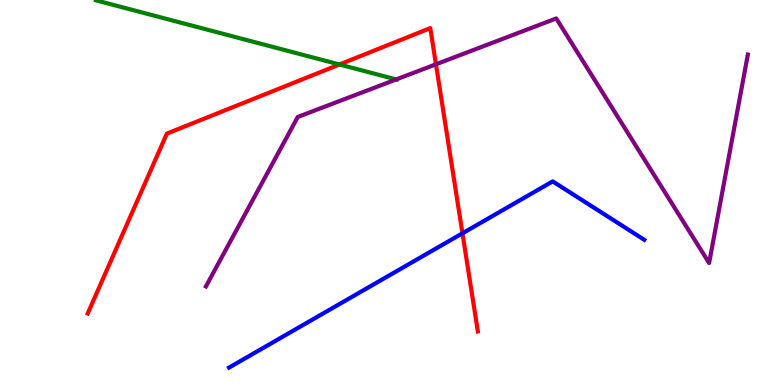[{'lines': ['blue', 'red'], 'intersections': [{'x': 5.97, 'y': 3.94}]}, {'lines': ['green', 'red'], 'intersections': [{'x': 4.38, 'y': 8.33}]}, {'lines': ['purple', 'red'], 'intersections': [{'x': 5.63, 'y': 8.33}]}, {'lines': ['blue', 'green'], 'intersections': []}, {'lines': ['blue', 'purple'], 'intersections': []}, {'lines': ['green', 'purple'], 'intersections': [{'x': 5.11, 'y': 7.94}]}]